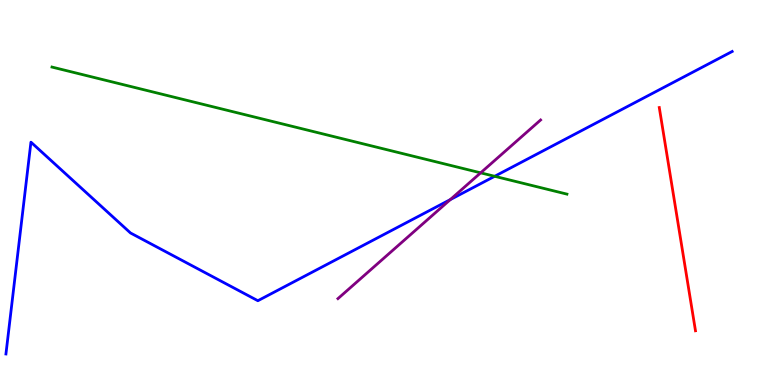[{'lines': ['blue', 'red'], 'intersections': []}, {'lines': ['green', 'red'], 'intersections': []}, {'lines': ['purple', 'red'], 'intersections': []}, {'lines': ['blue', 'green'], 'intersections': [{'x': 6.38, 'y': 5.42}]}, {'lines': ['blue', 'purple'], 'intersections': [{'x': 5.81, 'y': 4.81}]}, {'lines': ['green', 'purple'], 'intersections': [{'x': 6.2, 'y': 5.51}]}]